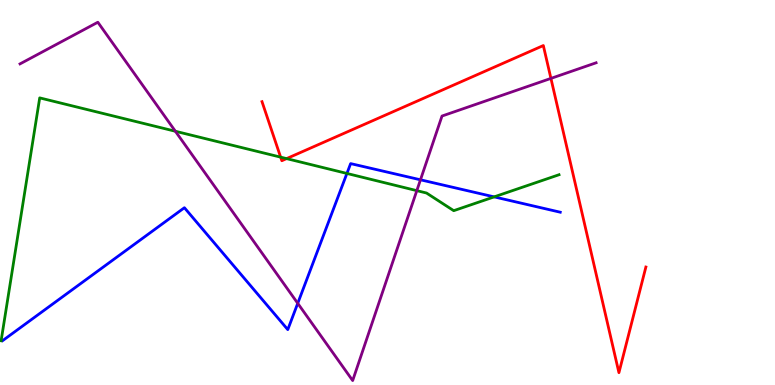[{'lines': ['blue', 'red'], 'intersections': []}, {'lines': ['green', 'red'], 'intersections': [{'x': 3.62, 'y': 5.92}, {'x': 3.7, 'y': 5.88}]}, {'lines': ['purple', 'red'], 'intersections': [{'x': 7.11, 'y': 7.96}]}, {'lines': ['blue', 'green'], 'intersections': [{'x': 4.48, 'y': 5.49}, {'x': 6.38, 'y': 4.89}]}, {'lines': ['blue', 'purple'], 'intersections': [{'x': 3.84, 'y': 2.12}, {'x': 5.43, 'y': 5.33}]}, {'lines': ['green', 'purple'], 'intersections': [{'x': 2.26, 'y': 6.59}, {'x': 5.38, 'y': 5.05}]}]